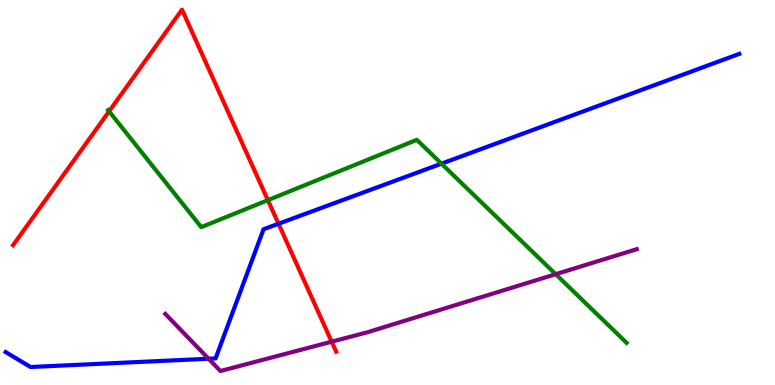[{'lines': ['blue', 'red'], 'intersections': [{'x': 3.59, 'y': 4.19}]}, {'lines': ['green', 'red'], 'intersections': [{'x': 1.41, 'y': 7.11}, {'x': 3.46, 'y': 4.8}]}, {'lines': ['purple', 'red'], 'intersections': [{'x': 4.28, 'y': 1.12}]}, {'lines': ['blue', 'green'], 'intersections': [{'x': 5.7, 'y': 5.75}]}, {'lines': ['blue', 'purple'], 'intersections': [{'x': 2.69, 'y': 0.682}]}, {'lines': ['green', 'purple'], 'intersections': [{'x': 7.17, 'y': 2.88}]}]